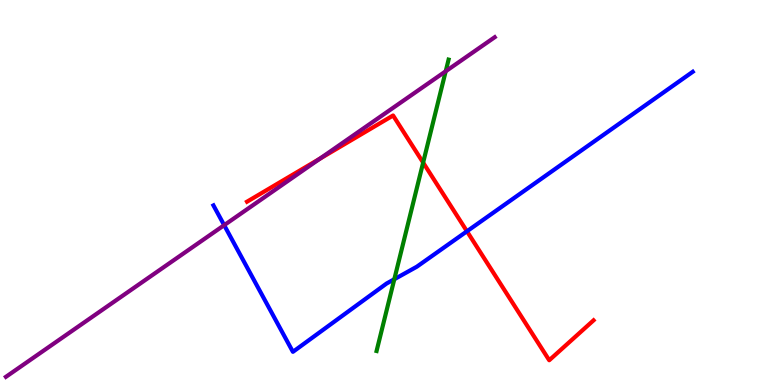[{'lines': ['blue', 'red'], 'intersections': [{'x': 6.03, 'y': 3.99}]}, {'lines': ['green', 'red'], 'intersections': [{'x': 5.46, 'y': 5.78}]}, {'lines': ['purple', 'red'], 'intersections': [{'x': 4.13, 'y': 5.88}]}, {'lines': ['blue', 'green'], 'intersections': [{'x': 5.09, 'y': 2.75}]}, {'lines': ['blue', 'purple'], 'intersections': [{'x': 2.89, 'y': 4.15}]}, {'lines': ['green', 'purple'], 'intersections': [{'x': 5.75, 'y': 8.15}]}]